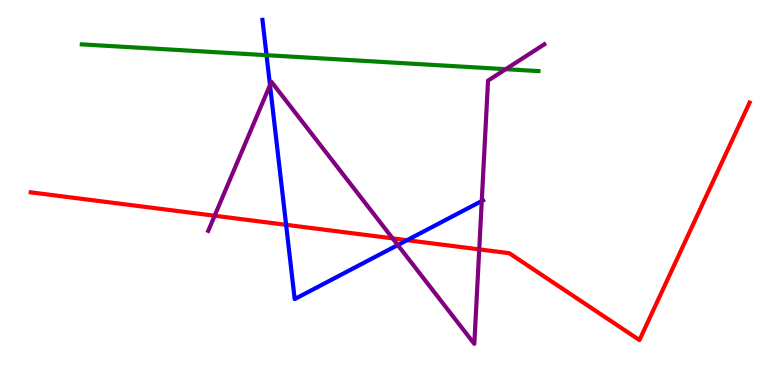[{'lines': ['blue', 'red'], 'intersections': [{'x': 3.69, 'y': 4.16}, {'x': 5.25, 'y': 3.76}]}, {'lines': ['green', 'red'], 'intersections': []}, {'lines': ['purple', 'red'], 'intersections': [{'x': 2.77, 'y': 4.4}, {'x': 5.07, 'y': 3.81}, {'x': 6.18, 'y': 3.52}]}, {'lines': ['blue', 'green'], 'intersections': [{'x': 3.44, 'y': 8.57}]}, {'lines': ['blue', 'purple'], 'intersections': [{'x': 3.48, 'y': 7.79}, {'x': 5.13, 'y': 3.64}, {'x': 6.22, 'y': 4.78}]}, {'lines': ['green', 'purple'], 'intersections': [{'x': 6.53, 'y': 8.2}]}]